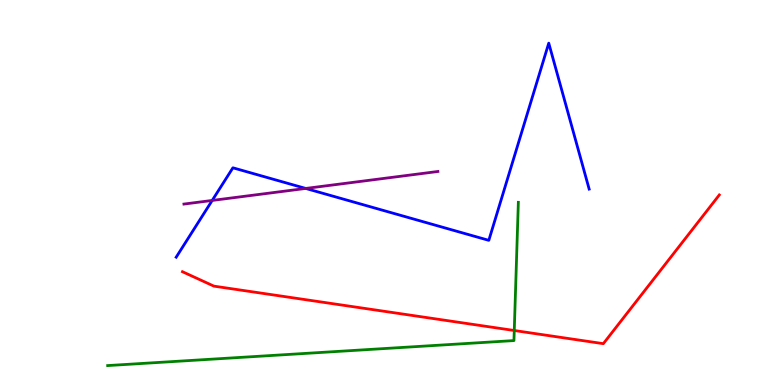[{'lines': ['blue', 'red'], 'intersections': []}, {'lines': ['green', 'red'], 'intersections': [{'x': 6.64, 'y': 1.42}]}, {'lines': ['purple', 'red'], 'intersections': []}, {'lines': ['blue', 'green'], 'intersections': []}, {'lines': ['blue', 'purple'], 'intersections': [{'x': 2.74, 'y': 4.79}, {'x': 3.94, 'y': 5.11}]}, {'lines': ['green', 'purple'], 'intersections': []}]